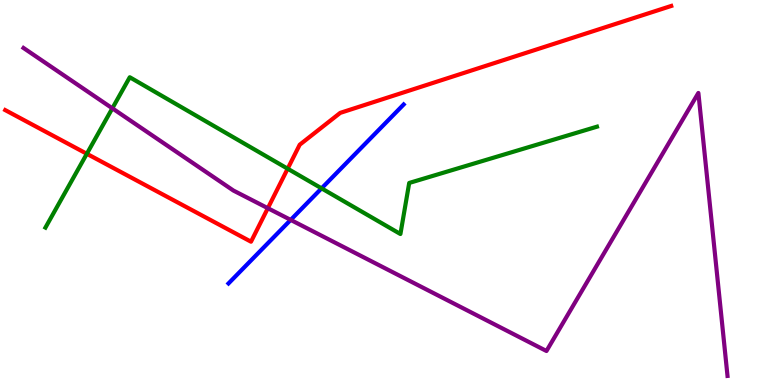[{'lines': ['blue', 'red'], 'intersections': []}, {'lines': ['green', 'red'], 'intersections': [{'x': 1.12, 'y': 6.01}, {'x': 3.71, 'y': 5.62}]}, {'lines': ['purple', 'red'], 'intersections': [{'x': 3.46, 'y': 4.59}]}, {'lines': ['blue', 'green'], 'intersections': [{'x': 4.15, 'y': 5.11}]}, {'lines': ['blue', 'purple'], 'intersections': [{'x': 3.75, 'y': 4.29}]}, {'lines': ['green', 'purple'], 'intersections': [{'x': 1.45, 'y': 7.19}]}]